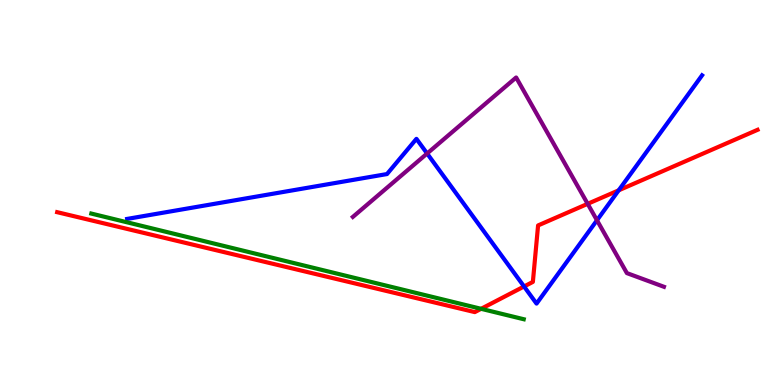[{'lines': ['blue', 'red'], 'intersections': [{'x': 6.76, 'y': 2.56}, {'x': 7.98, 'y': 5.06}]}, {'lines': ['green', 'red'], 'intersections': [{'x': 6.21, 'y': 1.98}]}, {'lines': ['purple', 'red'], 'intersections': [{'x': 7.58, 'y': 4.71}]}, {'lines': ['blue', 'green'], 'intersections': []}, {'lines': ['blue', 'purple'], 'intersections': [{'x': 5.51, 'y': 6.01}, {'x': 7.7, 'y': 4.28}]}, {'lines': ['green', 'purple'], 'intersections': []}]